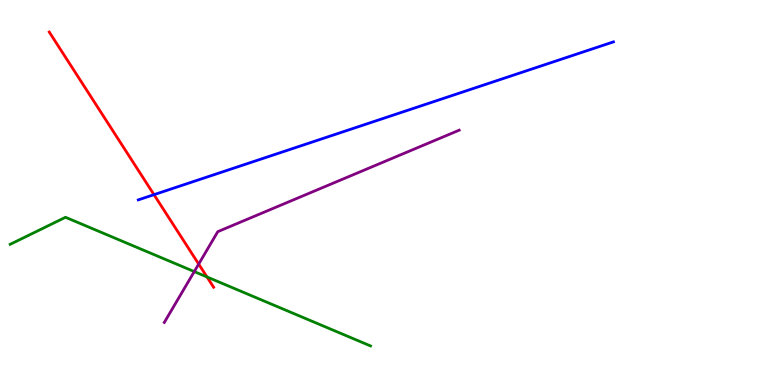[{'lines': ['blue', 'red'], 'intersections': [{'x': 1.99, 'y': 4.94}]}, {'lines': ['green', 'red'], 'intersections': [{'x': 2.67, 'y': 2.81}]}, {'lines': ['purple', 'red'], 'intersections': [{'x': 2.56, 'y': 3.14}]}, {'lines': ['blue', 'green'], 'intersections': []}, {'lines': ['blue', 'purple'], 'intersections': []}, {'lines': ['green', 'purple'], 'intersections': [{'x': 2.51, 'y': 2.95}]}]